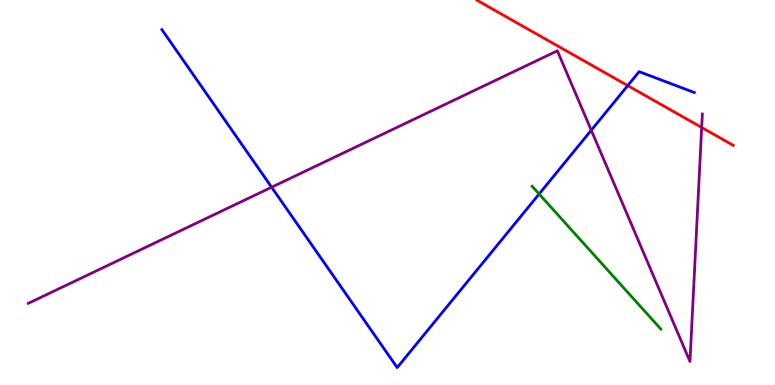[{'lines': ['blue', 'red'], 'intersections': [{'x': 8.1, 'y': 7.78}]}, {'lines': ['green', 'red'], 'intersections': []}, {'lines': ['purple', 'red'], 'intersections': [{'x': 9.05, 'y': 6.69}]}, {'lines': ['blue', 'green'], 'intersections': [{'x': 6.96, 'y': 4.96}]}, {'lines': ['blue', 'purple'], 'intersections': [{'x': 3.5, 'y': 5.14}, {'x': 7.63, 'y': 6.62}]}, {'lines': ['green', 'purple'], 'intersections': []}]